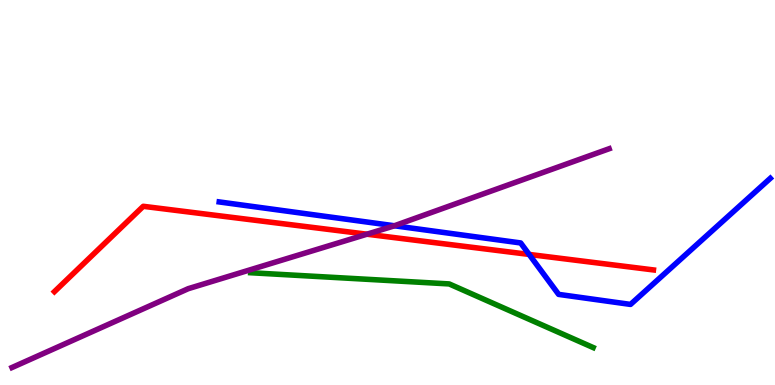[{'lines': ['blue', 'red'], 'intersections': [{'x': 6.83, 'y': 3.39}]}, {'lines': ['green', 'red'], 'intersections': []}, {'lines': ['purple', 'red'], 'intersections': [{'x': 4.73, 'y': 3.92}]}, {'lines': ['blue', 'green'], 'intersections': []}, {'lines': ['blue', 'purple'], 'intersections': [{'x': 5.09, 'y': 4.14}]}, {'lines': ['green', 'purple'], 'intersections': []}]